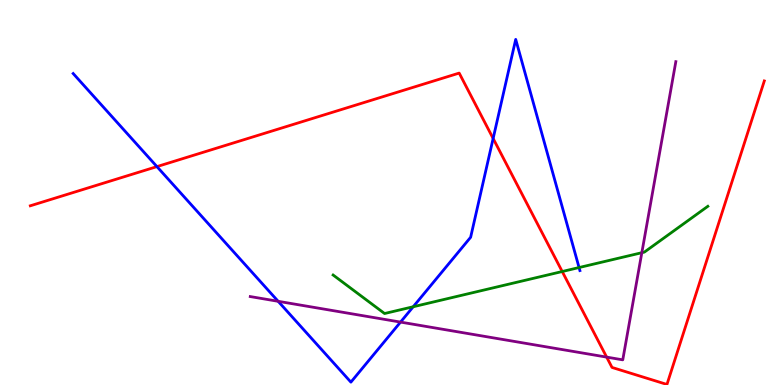[{'lines': ['blue', 'red'], 'intersections': [{'x': 2.02, 'y': 5.67}, {'x': 6.36, 'y': 6.4}]}, {'lines': ['green', 'red'], 'intersections': [{'x': 7.25, 'y': 2.95}]}, {'lines': ['purple', 'red'], 'intersections': [{'x': 7.83, 'y': 0.724}]}, {'lines': ['blue', 'green'], 'intersections': [{'x': 5.33, 'y': 2.03}, {'x': 7.47, 'y': 3.05}]}, {'lines': ['blue', 'purple'], 'intersections': [{'x': 3.59, 'y': 2.17}, {'x': 5.17, 'y': 1.63}]}, {'lines': ['green', 'purple'], 'intersections': [{'x': 8.28, 'y': 3.44}]}]